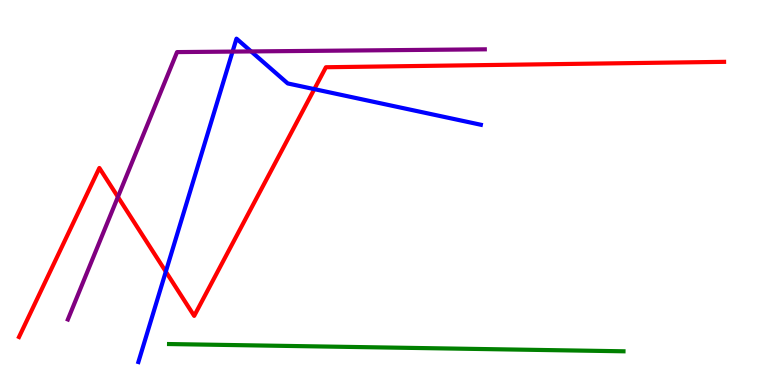[{'lines': ['blue', 'red'], 'intersections': [{'x': 2.14, 'y': 2.94}, {'x': 4.06, 'y': 7.68}]}, {'lines': ['green', 'red'], 'intersections': []}, {'lines': ['purple', 'red'], 'intersections': [{'x': 1.52, 'y': 4.89}]}, {'lines': ['blue', 'green'], 'intersections': []}, {'lines': ['blue', 'purple'], 'intersections': [{'x': 3.0, 'y': 8.66}, {'x': 3.24, 'y': 8.66}]}, {'lines': ['green', 'purple'], 'intersections': []}]